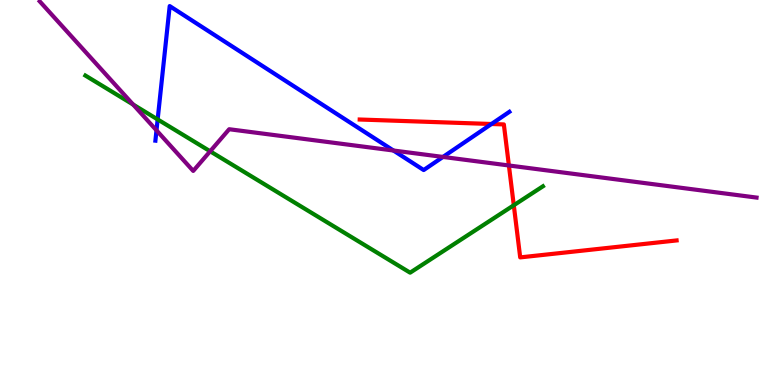[{'lines': ['blue', 'red'], 'intersections': [{'x': 6.34, 'y': 6.78}]}, {'lines': ['green', 'red'], 'intersections': [{'x': 6.63, 'y': 4.67}]}, {'lines': ['purple', 'red'], 'intersections': [{'x': 6.57, 'y': 5.7}]}, {'lines': ['blue', 'green'], 'intersections': [{'x': 2.03, 'y': 6.9}]}, {'lines': ['blue', 'purple'], 'intersections': [{'x': 2.02, 'y': 6.61}, {'x': 5.08, 'y': 6.09}, {'x': 5.72, 'y': 5.92}]}, {'lines': ['green', 'purple'], 'intersections': [{'x': 1.72, 'y': 7.28}, {'x': 2.71, 'y': 6.07}]}]